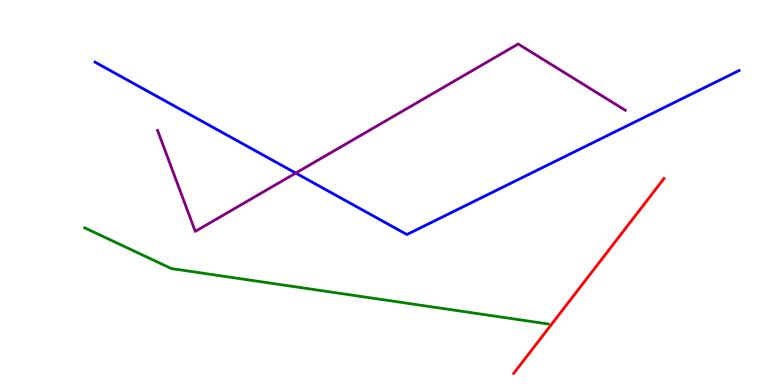[{'lines': ['blue', 'red'], 'intersections': []}, {'lines': ['green', 'red'], 'intersections': []}, {'lines': ['purple', 'red'], 'intersections': []}, {'lines': ['blue', 'green'], 'intersections': []}, {'lines': ['blue', 'purple'], 'intersections': [{'x': 3.82, 'y': 5.5}]}, {'lines': ['green', 'purple'], 'intersections': []}]